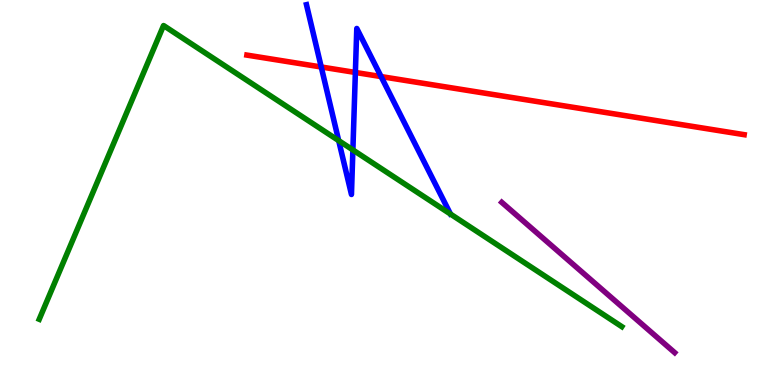[{'lines': ['blue', 'red'], 'intersections': [{'x': 4.15, 'y': 8.26}, {'x': 4.59, 'y': 8.12}, {'x': 4.92, 'y': 8.01}]}, {'lines': ['green', 'red'], 'intersections': []}, {'lines': ['purple', 'red'], 'intersections': []}, {'lines': ['blue', 'green'], 'intersections': [{'x': 4.37, 'y': 6.35}, {'x': 4.55, 'y': 6.11}]}, {'lines': ['blue', 'purple'], 'intersections': []}, {'lines': ['green', 'purple'], 'intersections': []}]